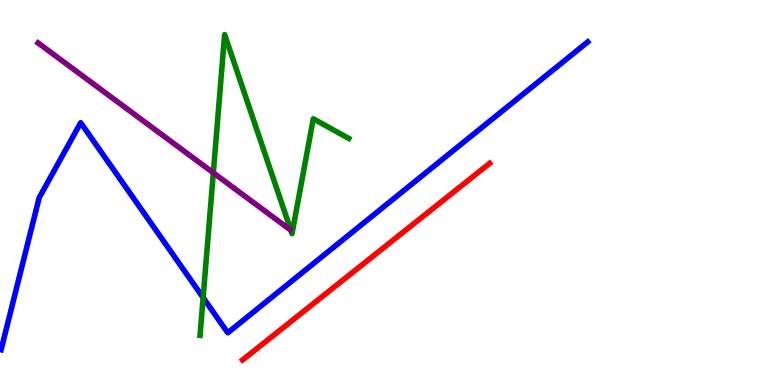[{'lines': ['blue', 'red'], 'intersections': []}, {'lines': ['green', 'red'], 'intersections': []}, {'lines': ['purple', 'red'], 'intersections': []}, {'lines': ['blue', 'green'], 'intersections': [{'x': 2.62, 'y': 2.27}]}, {'lines': ['blue', 'purple'], 'intersections': []}, {'lines': ['green', 'purple'], 'intersections': [{'x': 2.75, 'y': 5.51}]}]